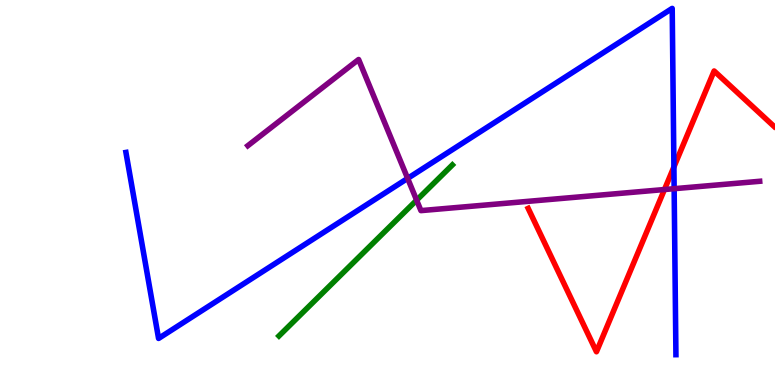[{'lines': ['blue', 'red'], 'intersections': [{'x': 8.7, 'y': 5.66}]}, {'lines': ['green', 'red'], 'intersections': []}, {'lines': ['purple', 'red'], 'intersections': [{'x': 8.57, 'y': 5.08}]}, {'lines': ['blue', 'green'], 'intersections': []}, {'lines': ['blue', 'purple'], 'intersections': [{'x': 5.26, 'y': 5.37}, {'x': 8.7, 'y': 5.1}]}, {'lines': ['green', 'purple'], 'intersections': [{'x': 5.38, 'y': 4.8}]}]